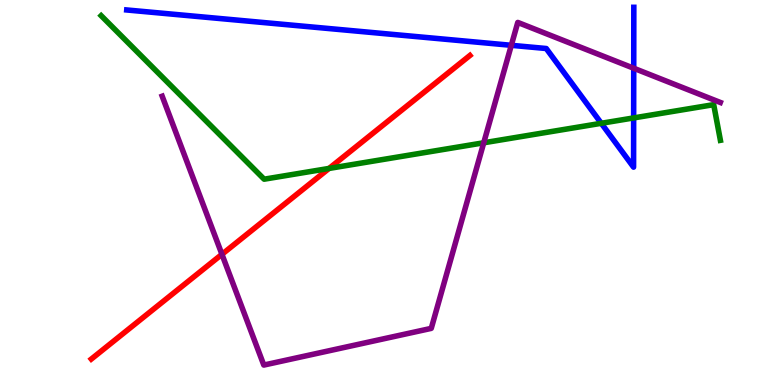[{'lines': ['blue', 'red'], 'intersections': []}, {'lines': ['green', 'red'], 'intersections': [{'x': 4.25, 'y': 5.63}]}, {'lines': ['purple', 'red'], 'intersections': [{'x': 2.86, 'y': 3.39}]}, {'lines': ['blue', 'green'], 'intersections': [{'x': 7.76, 'y': 6.8}, {'x': 8.18, 'y': 6.94}]}, {'lines': ['blue', 'purple'], 'intersections': [{'x': 6.6, 'y': 8.82}, {'x': 8.18, 'y': 8.23}]}, {'lines': ['green', 'purple'], 'intersections': [{'x': 6.24, 'y': 6.29}]}]